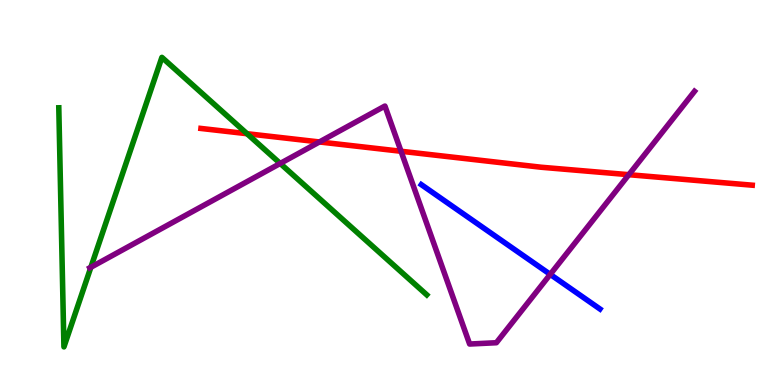[{'lines': ['blue', 'red'], 'intersections': []}, {'lines': ['green', 'red'], 'intersections': [{'x': 3.19, 'y': 6.53}]}, {'lines': ['purple', 'red'], 'intersections': [{'x': 4.12, 'y': 6.31}, {'x': 5.17, 'y': 6.07}, {'x': 8.11, 'y': 5.46}]}, {'lines': ['blue', 'green'], 'intersections': []}, {'lines': ['blue', 'purple'], 'intersections': [{'x': 7.1, 'y': 2.87}]}, {'lines': ['green', 'purple'], 'intersections': [{'x': 1.17, 'y': 3.06}, {'x': 3.62, 'y': 5.75}]}]